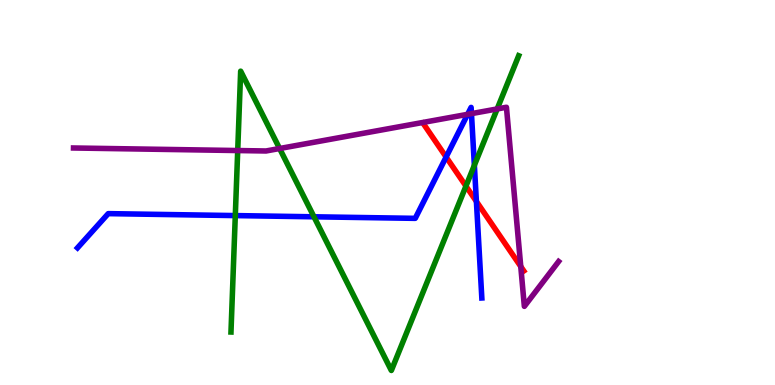[{'lines': ['blue', 'red'], 'intersections': [{'x': 5.76, 'y': 5.92}, {'x': 6.15, 'y': 4.77}]}, {'lines': ['green', 'red'], 'intersections': [{'x': 6.01, 'y': 5.17}]}, {'lines': ['purple', 'red'], 'intersections': [{'x': 6.72, 'y': 3.08}]}, {'lines': ['blue', 'green'], 'intersections': [{'x': 3.04, 'y': 4.4}, {'x': 4.05, 'y': 4.37}, {'x': 6.12, 'y': 5.71}]}, {'lines': ['blue', 'purple'], 'intersections': [{'x': 6.03, 'y': 7.03}, {'x': 6.08, 'y': 7.05}]}, {'lines': ['green', 'purple'], 'intersections': [{'x': 3.07, 'y': 6.09}, {'x': 3.61, 'y': 6.14}, {'x': 6.42, 'y': 7.17}]}]